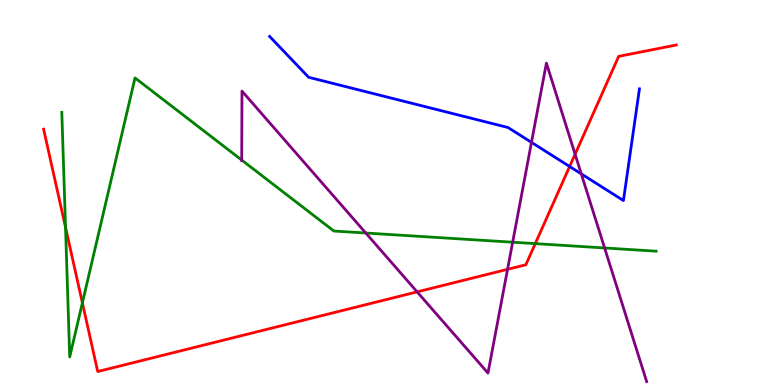[{'lines': ['blue', 'red'], 'intersections': [{'x': 7.35, 'y': 5.68}]}, {'lines': ['green', 'red'], 'intersections': [{'x': 0.846, 'y': 4.09}, {'x': 1.06, 'y': 2.13}, {'x': 6.91, 'y': 3.67}]}, {'lines': ['purple', 'red'], 'intersections': [{'x': 5.38, 'y': 2.42}, {'x': 6.55, 'y': 3.0}, {'x': 7.42, 'y': 5.99}]}, {'lines': ['blue', 'green'], 'intersections': []}, {'lines': ['blue', 'purple'], 'intersections': [{'x': 6.86, 'y': 6.3}, {'x': 7.5, 'y': 5.48}]}, {'lines': ['green', 'purple'], 'intersections': [{'x': 3.12, 'y': 5.84}, {'x': 4.72, 'y': 3.95}, {'x': 6.61, 'y': 3.71}, {'x': 7.8, 'y': 3.56}]}]